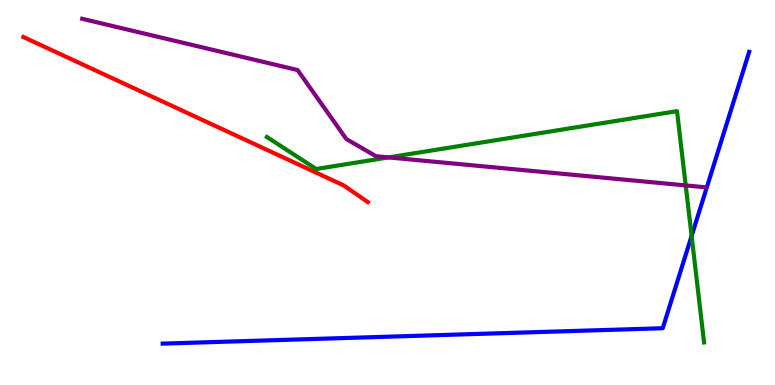[{'lines': ['blue', 'red'], 'intersections': []}, {'lines': ['green', 'red'], 'intersections': []}, {'lines': ['purple', 'red'], 'intersections': []}, {'lines': ['blue', 'green'], 'intersections': [{'x': 8.92, 'y': 3.87}]}, {'lines': ['blue', 'purple'], 'intersections': []}, {'lines': ['green', 'purple'], 'intersections': [{'x': 5.01, 'y': 5.91}, {'x': 8.85, 'y': 5.18}]}]